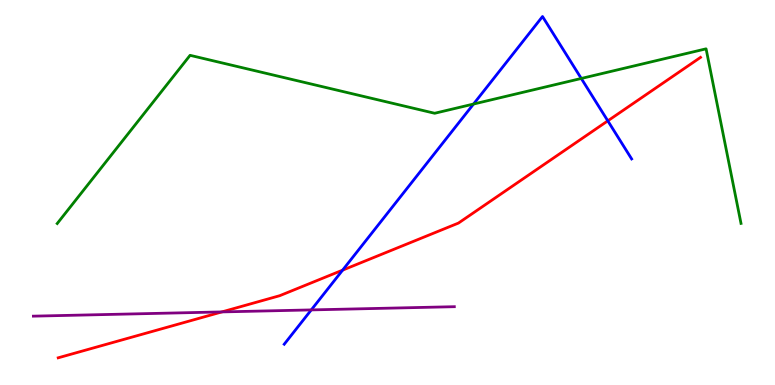[{'lines': ['blue', 'red'], 'intersections': [{'x': 4.42, 'y': 2.98}, {'x': 7.84, 'y': 6.86}]}, {'lines': ['green', 'red'], 'intersections': []}, {'lines': ['purple', 'red'], 'intersections': [{'x': 2.86, 'y': 1.9}]}, {'lines': ['blue', 'green'], 'intersections': [{'x': 6.11, 'y': 7.3}, {'x': 7.5, 'y': 7.96}]}, {'lines': ['blue', 'purple'], 'intersections': [{'x': 4.02, 'y': 1.95}]}, {'lines': ['green', 'purple'], 'intersections': []}]